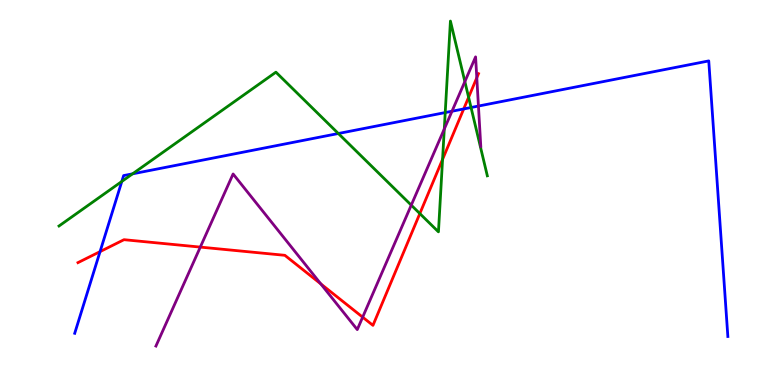[{'lines': ['blue', 'red'], 'intersections': [{'x': 1.29, 'y': 3.46}, {'x': 5.98, 'y': 7.17}]}, {'lines': ['green', 'red'], 'intersections': [{'x': 5.42, 'y': 4.45}, {'x': 5.71, 'y': 5.86}, {'x': 6.05, 'y': 7.47}]}, {'lines': ['purple', 'red'], 'intersections': [{'x': 2.58, 'y': 3.58}, {'x': 4.14, 'y': 2.63}, {'x': 4.68, 'y': 1.76}, {'x': 6.15, 'y': 7.98}]}, {'lines': ['blue', 'green'], 'intersections': [{'x': 1.57, 'y': 5.29}, {'x': 1.71, 'y': 5.48}, {'x': 4.37, 'y': 6.53}, {'x': 5.74, 'y': 7.08}, {'x': 6.08, 'y': 7.21}]}, {'lines': ['blue', 'purple'], 'intersections': [{'x': 5.83, 'y': 7.11}, {'x': 6.17, 'y': 7.25}]}, {'lines': ['green', 'purple'], 'intersections': [{'x': 5.31, 'y': 4.67}, {'x': 5.73, 'y': 6.65}, {'x': 6.0, 'y': 7.88}]}]